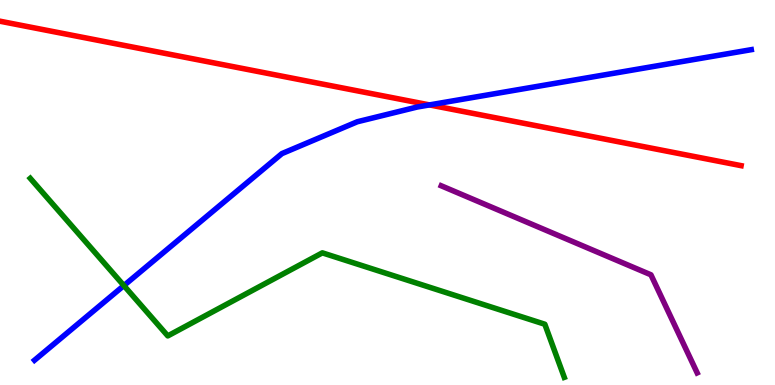[{'lines': ['blue', 'red'], 'intersections': [{'x': 5.54, 'y': 7.27}]}, {'lines': ['green', 'red'], 'intersections': []}, {'lines': ['purple', 'red'], 'intersections': []}, {'lines': ['blue', 'green'], 'intersections': [{'x': 1.6, 'y': 2.58}]}, {'lines': ['blue', 'purple'], 'intersections': []}, {'lines': ['green', 'purple'], 'intersections': []}]